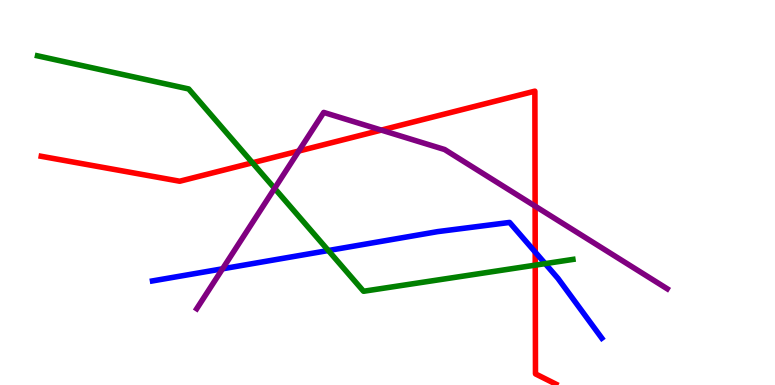[{'lines': ['blue', 'red'], 'intersections': [{'x': 6.91, 'y': 3.45}]}, {'lines': ['green', 'red'], 'intersections': [{'x': 3.26, 'y': 5.77}, {'x': 6.91, 'y': 3.11}]}, {'lines': ['purple', 'red'], 'intersections': [{'x': 3.86, 'y': 6.08}, {'x': 4.92, 'y': 6.62}, {'x': 6.9, 'y': 4.65}]}, {'lines': ['blue', 'green'], 'intersections': [{'x': 4.24, 'y': 3.49}, {'x': 7.03, 'y': 3.15}]}, {'lines': ['blue', 'purple'], 'intersections': [{'x': 2.87, 'y': 3.02}]}, {'lines': ['green', 'purple'], 'intersections': [{'x': 3.54, 'y': 5.11}]}]